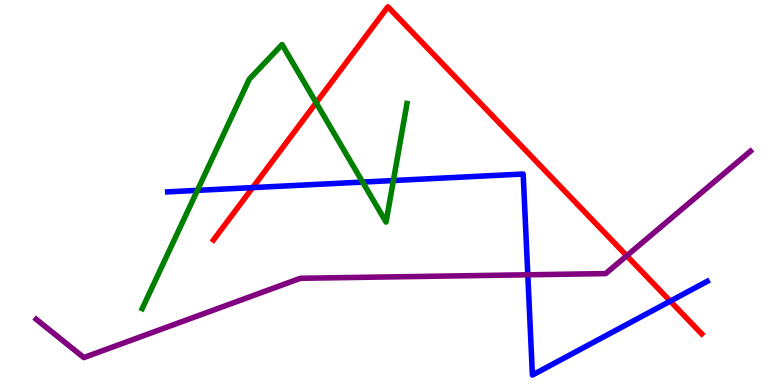[{'lines': ['blue', 'red'], 'intersections': [{'x': 3.26, 'y': 5.13}, {'x': 8.65, 'y': 2.18}]}, {'lines': ['green', 'red'], 'intersections': [{'x': 4.08, 'y': 7.33}]}, {'lines': ['purple', 'red'], 'intersections': [{'x': 8.09, 'y': 3.36}]}, {'lines': ['blue', 'green'], 'intersections': [{'x': 2.55, 'y': 5.06}, {'x': 4.68, 'y': 5.27}, {'x': 5.08, 'y': 5.31}]}, {'lines': ['blue', 'purple'], 'intersections': [{'x': 6.81, 'y': 2.86}]}, {'lines': ['green', 'purple'], 'intersections': []}]